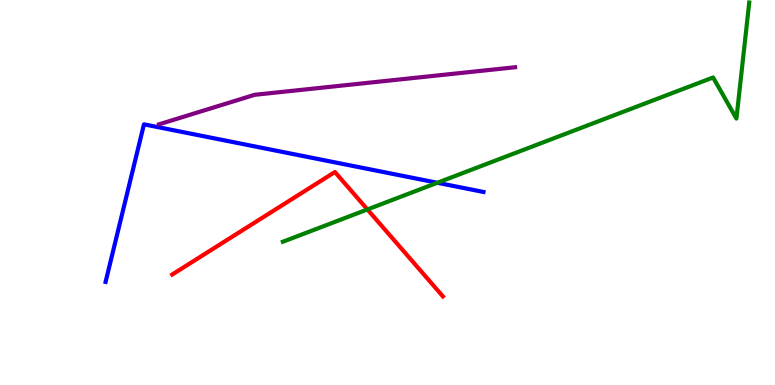[{'lines': ['blue', 'red'], 'intersections': []}, {'lines': ['green', 'red'], 'intersections': [{'x': 4.74, 'y': 4.56}]}, {'lines': ['purple', 'red'], 'intersections': []}, {'lines': ['blue', 'green'], 'intersections': [{'x': 5.64, 'y': 5.25}]}, {'lines': ['blue', 'purple'], 'intersections': []}, {'lines': ['green', 'purple'], 'intersections': []}]